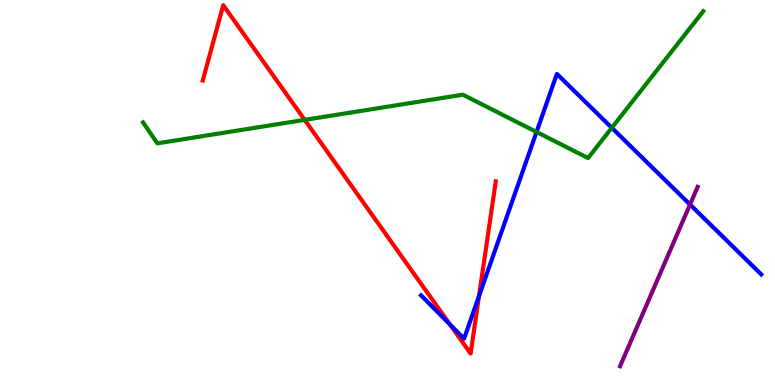[{'lines': ['blue', 'red'], 'intersections': [{'x': 5.8, 'y': 1.58}, {'x': 6.18, 'y': 2.31}]}, {'lines': ['green', 'red'], 'intersections': [{'x': 3.93, 'y': 6.89}]}, {'lines': ['purple', 'red'], 'intersections': []}, {'lines': ['blue', 'green'], 'intersections': [{'x': 6.92, 'y': 6.57}, {'x': 7.89, 'y': 6.68}]}, {'lines': ['blue', 'purple'], 'intersections': [{'x': 8.9, 'y': 4.69}]}, {'lines': ['green', 'purple'], 'intersections': []}]